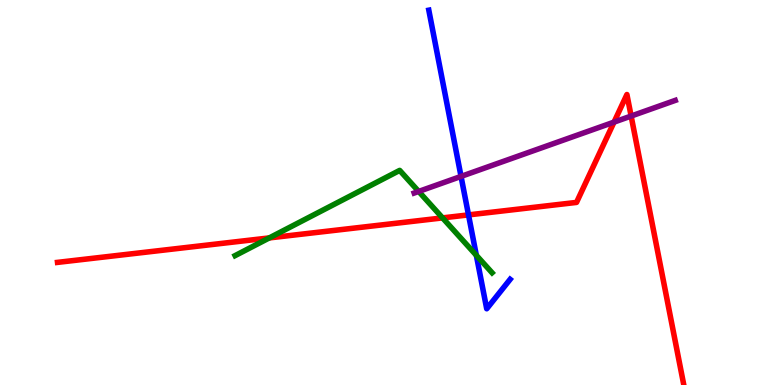[{'lines': ['blue', 'red'], 'intersections': [{'x': 6.05, 'y': 4.42}]}, {'lines': ['green', 'red'], 'intersections': [{'x': 3.47, 'y': 3.82}, {'x': 5.71, 'y': 4.34}]}, {'lines': ['purple', 'red'], 'intersections': [{'x': 7.92, 'y': 6.83}, {'x': 8.14, 'y': 6.99}]}, {'lines': ['blue', 'green'], 'intersections': [{'x': 6.15, 'y': 3.37}]}, {'lines': ['blue', 'purple'], 'intersections': [{'x': 5.95, 'y': 5.42}]}, {'lines': ['green', 'purple'], 'intersections': [{'x': 5.4, 'y': 5.03}]}]